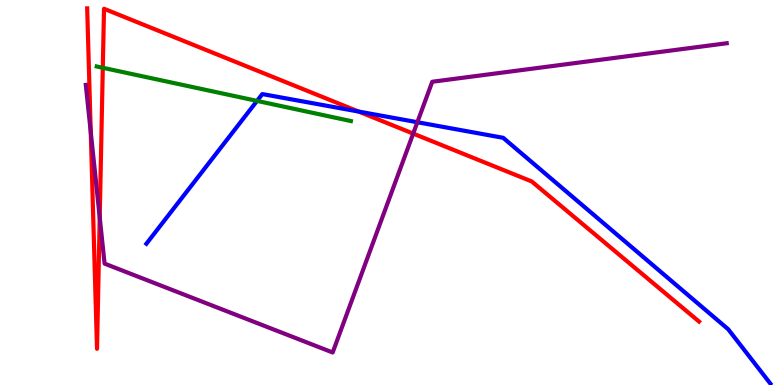[{'lines': ['blue', 'red'], 'intersections': [{'x': 4.63, 'y': 7.1}]}, {'lines': ['green', 'red'], 'intersections': [{'x': 1.33, 'y': 8.24}]}, {'lines': ['purple', 'red'], 'intersections': [{'x': 1.17, 'y': 6.57}, {'x': 1.29, 'y': 4.35}, {'x': 5.33, 'y': 6.53}]}, {'lines': ['blue', 'green'], 'intersections': [{'x': 3.32, 'y': 7.38}]}, {'lines': ['blue', 'purple'], 'intersections': [{'x': 5.39, 'y': 6.83}]}, {'lines': ['green', 'purple'], 'intersections': []}]